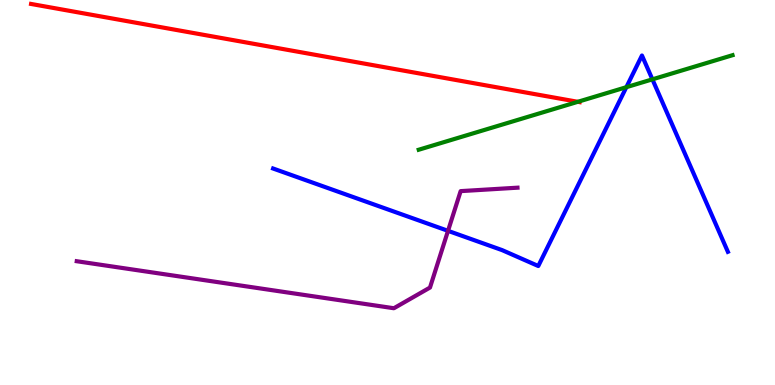[{'lines': ['blue', 'red'], 'intersections': []}, {'lines': ['green', 'red'], 'intersections': [{'x': 7.46, 'y': 7.36}]}, {'lines': ['purple', 'red'], 'intersections': []}, {'lines': ['blue', 'green'], 'intersections': [{'x': 8.08, 'y': 7.74}, {'x': 8.42, 'y': 7.94}]}, {'lines': ['blue', 'purple'], 'intersections': [{'x': 5.78, 'y': 4.0}]}, {'lines': ['green', 'purple'], 'intersections': []}]